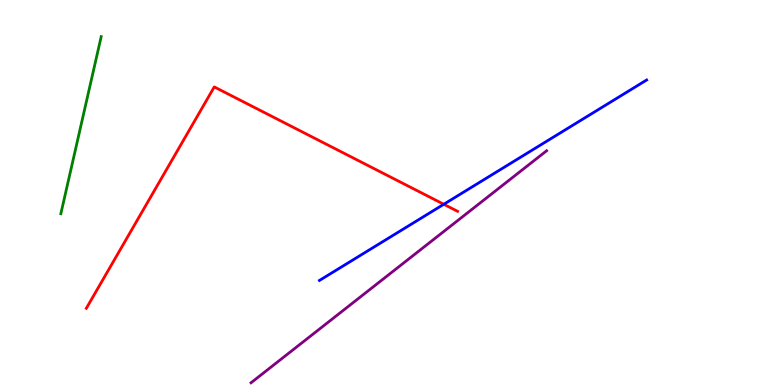[{'lines': ['blue', 'red'], 'intersections': [{'x': 5.73, 'y': 4.69}]}, {'lines': ['green', 'red'], 'intersections': []}, {'lines': ['purple', 'red'], 'intersections': []}, {'lines': ['blue', 'green'], 'intersections': []}, {'lines': ['blue', 'purple'], 'intersections': []}, {'lines': ['green', 'purple'], 'intersections': []}]